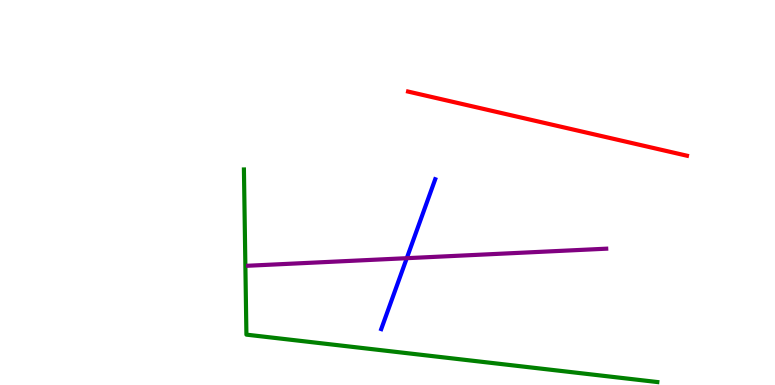[{'lines': ['blue', 'red'], 'intersections': []}, {'lines': ['green', 'red'], 'intersections': []}, {'lines': ['purple', 'red'], 'intersections': []}, {'lines': ['blue', 'green'], 'intersections': []}, {'lines': ['blue', 'purple'], 'intersections': [{'x': 5.25, 'y': 3.29}]}, {'lines': ['green', 'purple'], 'intersections': []}]